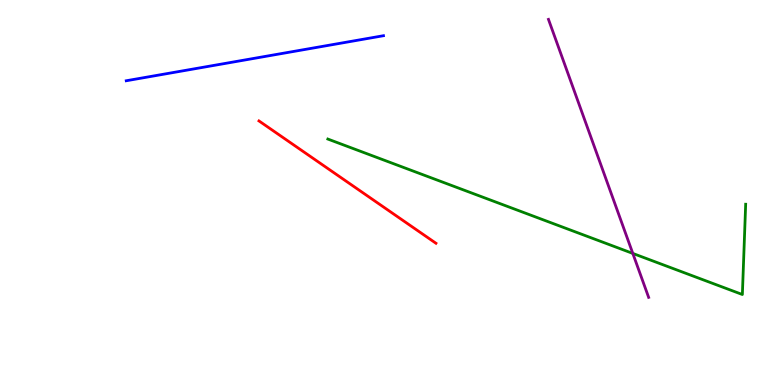[{'lines': ['blue', 'red'], 'intersections': []}, {'lines': ['green', 'red'], 'intersections': []}, {'lines': ['purple', 'red'], 'intersections': []}, {'lines': ['blue', 'green'], 'intersections': []}, {'lines': ['blue', 'purple'], 'intersections': []}, {'lines': ['green', 'purple'], 'intersections': [{'x': 8.17, 'y': 3.42}]}]